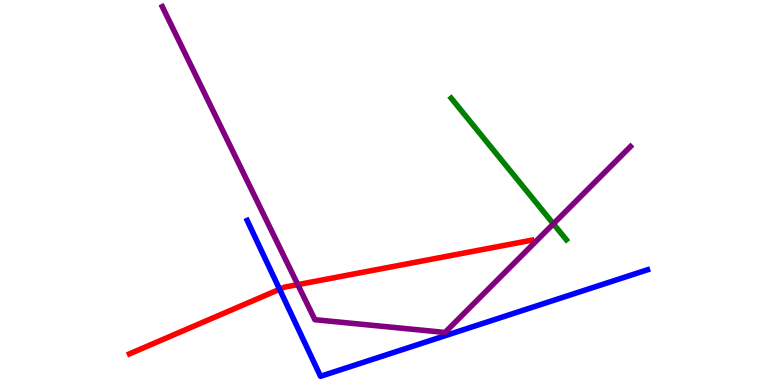[{'lines': ['blue', 'red'], 'intersections': [{'x': 3.61, 'y': 2.49}]}, {'lines': ['green', 'red'], 'intersections': []}, {'lines': ['purple', 'red'], 'intersections': [{'x': 3.84, 'y': 2.61}]}, {'lines': ['blue', 'green'], 'intersections': []}, {'lines': ['blue', 'purple'], 'intersections': []}, {'lines': ['green', 'purple'], 'intersections': [{'x': 7.14, 'y': 4.19}]}]